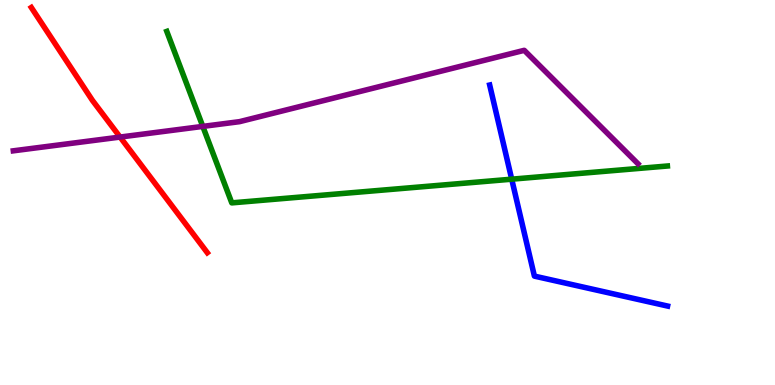[{'lines': ['blue', 'red'], 'intersections': []}, {'lines': ['green', 'red'], 'intersections': []}, {'lines': ['purple', 'red'], 'intersections': [{'x': 1.55, 'y': 6.44}]}, {'lines': ['blue', 'green'], 'intersections': [{'x': 6.6, 'y': 5.35}]}, {'lines': ['blue', 'purple'], 'intersections': []}, {'lines': ['green', 'purple'], 'intersections': [{'x': 2.62, 'y': 6.72}]}]